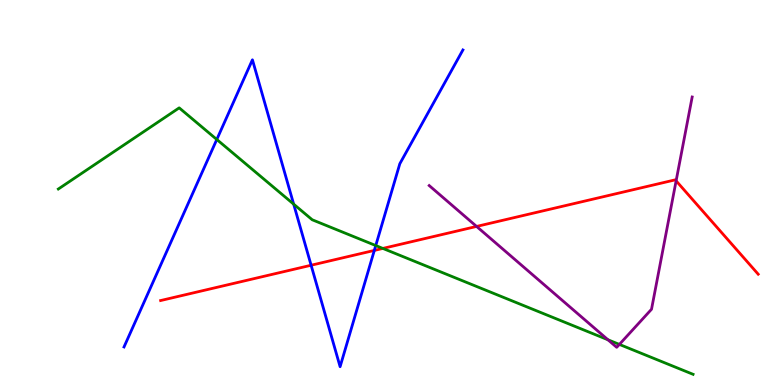[{'lines': ['blue', 'red'], 'intersections': [{'x': 4.01, 'y': 3.11}, {'x': 4.83, 'y': 3.5}]}, {'lines': ['green', 'red'], 'intersections': [{'x': 4.94, 'y': 3.55}]}, {'lines': ['purple', 'red'], 'intersections': [{'x': 6.15, 'y': 4.12}, {'x': 8.72, 'y': 5.3}]}, {'lines': ['blue', 'green'], 'intersections': [{'x': 2.8, 'y': 6.38}, {'x': 3.79, 'y': 4.7}, {'x': 4.85, 'y': 3.62}]}, {'lines': ['blue', 'purple'], 'intersections': []}, {'lines': ['green', 'purple'], 'intersections': [{'x': 7.84, 'y': 1.17}, {'x': 7.99, 'y': 1.05}]}]